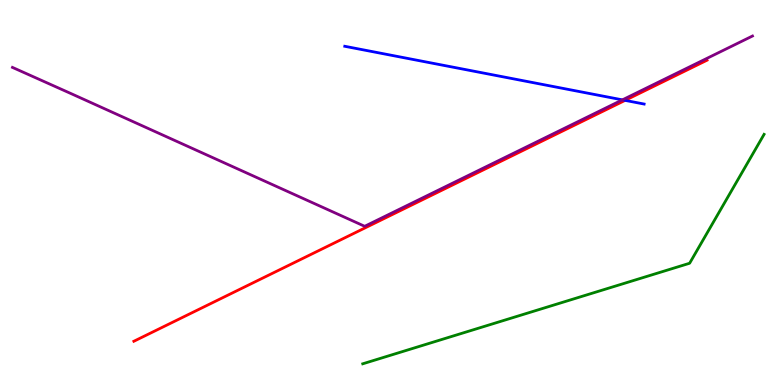[{'lines': ['blue', 'red'], 'intersections': [{'x': 8.07, 'y': 7.39}]}, {'lines': ['green', 'red'], 'intersections': []}, {'lines': ['purple', 'red'], 'intersections': []}, {'lines': ['blue', 'green'], 'intersections': []}, {'lines': ['blue', 'purple'], 'intersections': [{'x': 8.03, 'y': 7.41}]}, {'lines': ['green', 'purple'], 'intersections': []}]